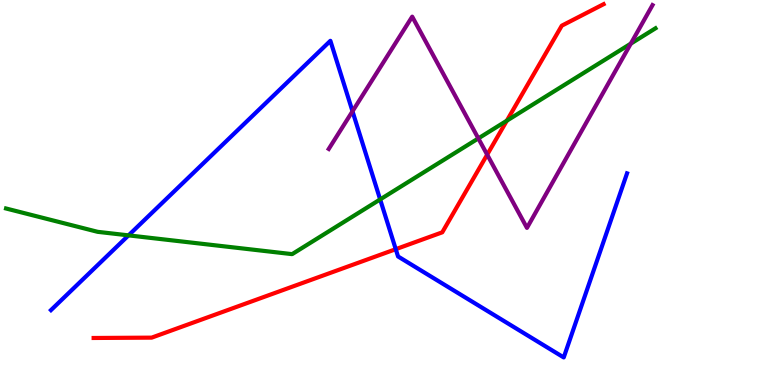[{'lines': ['blue', 'red'], 'intersections': [{'x': 5.11, 'y': 3.53}]}, {'lines': ['green', 'red'], 'intersections': [{'x': 6.54, 'y': 6.86}]}, {'lines': ['purple', 'red'], 'intersections': [{'x': 6.29, 'y': 5.98}]}, {'lines': ['blue', 'green'], 'intersections': [{'x': 1.66, 'y': 3.89}, {'x': 4.91, 'y': 4.82}]}, {'lines': ['blue', 'purple'], 'intersections': [{'x': 4.55, 'y': 7.11}]}, {'lines': ['green', 'purple'], 'intersections': [{'x': 6.17, 'y': 6.41}, {'x': 8.14, 'y': 8.87}]}]